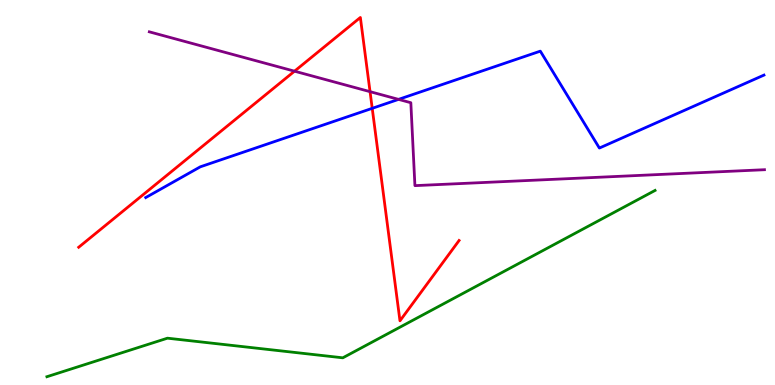[{'lines': ['blue', 'red'], 'intersections': [{'x': 4.8, 'y': 7.19}]}, {'lines': ['green', 'red'], 'intersections': []}, {'lines': ['purple', 'red'], 'intersections': [{'x': 3.8, 'y': 8.15}, {'x': 4.77, 'y': 7.62}]}, {'lines': ['blue', 'green'], 'intersections': []}, {'lines': ['blue', 'purple'], 'intersections': [{'x': 5.14, 'y': 7.42}]}, {'lines': ['green', 'purple'], 'intersections': []}]